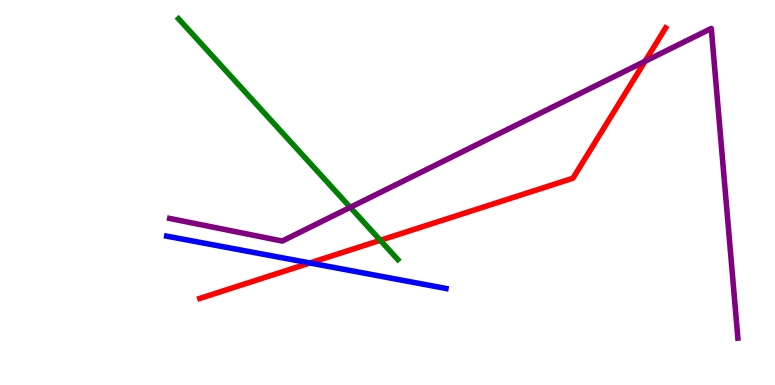[{'lines': ['blue', 'red'], 'intersections': [{'x': 4.0, 'y': 3.17}]}, {'lines': ['green', 'red'], 'intersections': [{'x': 4.91, 'y': 3.76}]}, {'lines': ['purple', 'red'], 'intersections': [{'x': 8.32, 'y': 8.41}]}, {'lines': ['blue', 'green'], 'intersections': []}, {'lines': ['blue', 'purple'], 'intersections': []}, {'lines': ['green', 'purple'], 'intersections': [{'x': 4.52, 'y': 4.61}]}]